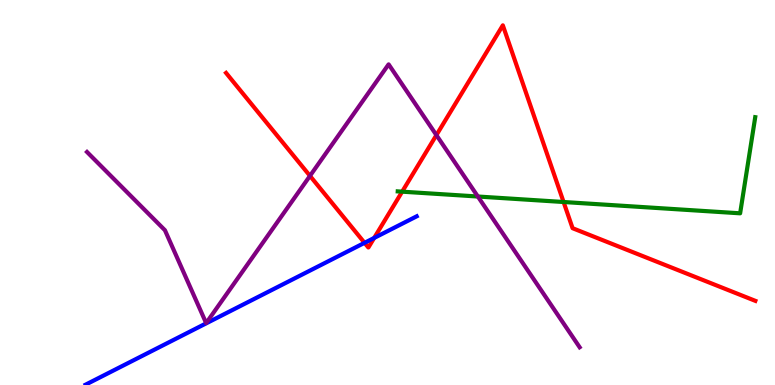[{'lines': ['blue', 'red'], 'intersections': [{'x': 4.7, 'y': 3.69}, {'x': 4.83, 'y': 3.82}]}, {'lines': ['green', 'red'], 'intersections': [{'x': 5.19, 'y': 5.02}, {'x': 7.27, 'y': 4.75}]}, {'lines': ['purple', 'red'], 'intersections': [{'x': 4.0, 'y': 5.43}, {'x': 5.63, 'y': 6.49}]}, {'lines': ['blue', 'green'], 'intersections': []}, {'lines': ['blue', 'purple'], 'intersections': []}, {'lines': ['green', 'purple'], 'intersections': [{'x': 6.17, 'y': 4.9}]}]